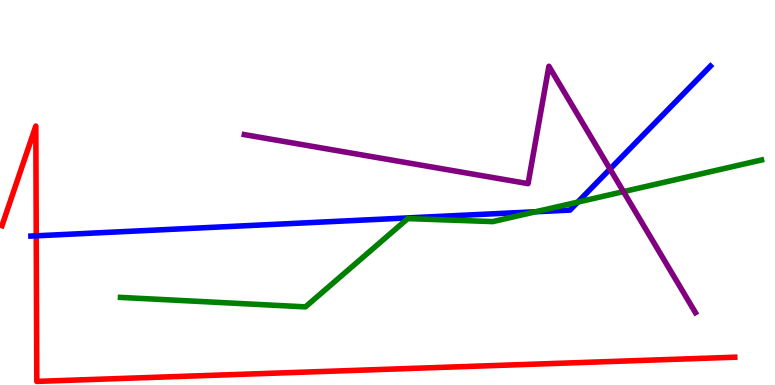[{'lines': ['blue', 'red'], 'intersections': [{'x': 0.468, 'y': 3.87}]}, {'lines': ['green', 'red'], 'intersections': []}, {'lines': ['purple', 'red'], 'intersections': []}, {'lines': ['blue', 'green'], 'intersections': [{'x': 6.91, 'y': 4.5}, {'x': 7.46, 'y': 4.75}]}, {'lines': ['blue', 'purple'], 'intersections': [{'x': 7.87, 'y': 5.61}]}, {'lines': ['green', 'purple'], 'intersections': [{'x': 8.04, 'y': 5.02}]}]